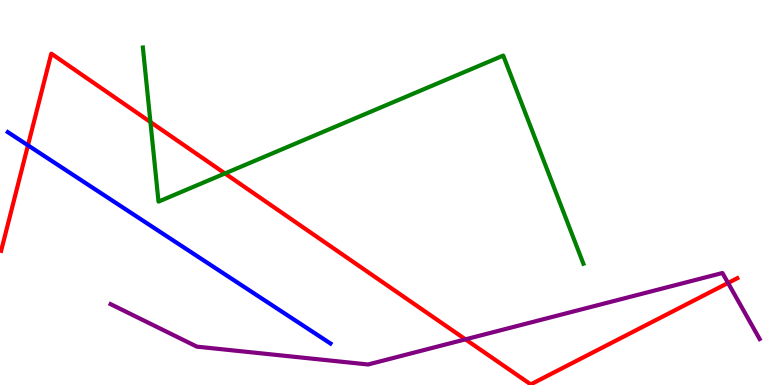[{'lines': ['blue', 'red'], 'intersections': [{'x': 0.361, 'y': 6.23}]}, {'lines': ['green', 'red'], 'intersections': [{'x': 1.94, 'y': 6.83}, {'x': 2.9, 'y': 5.49}]}, {'lines': ['purple', 'red'], 'intersections': [{'x': 6.01, 'y': 1.19}, {'x': 9.39, 'y': 2.65}]}, {'lines': ['blue', 'green'], 'intersections': []}, {'lines': ['blue', 'purple'], 'intersections': []}, {'lines': ['green', 'purple'], 'intersections': []}]